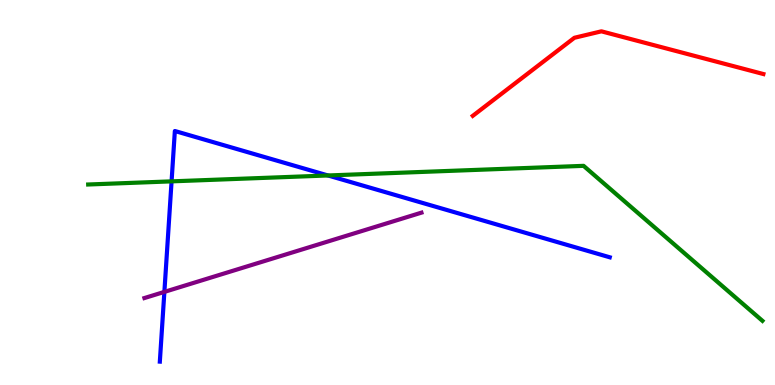[{'lines': ['blue', 'red'], 'intersections': []}, {'lines': ['green', 'red'], 'intersections': []}, {'lines': ['purple', 'red'], 'intersections': []}, {'lines': ['blue', 'green'], 'intersections': [{'x': 2.21, 'y': 5.29}, {'x': 4.23, 'y': 5.44}]}, {'lines': ['blue', 'purple'], 'intersections': [{'x': 2.12, 'y': 2.42}]}, {'lines': ['green', 'purple'], 'intersections': []}]